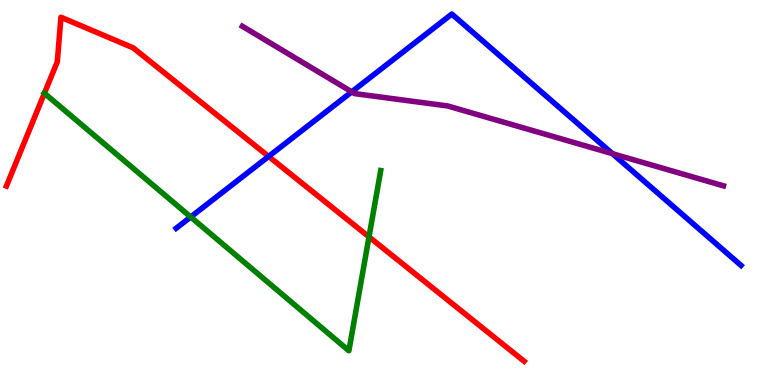[{'lines': ['blue', 'red'], 'intersections': [{'x': 3.47, 'y': 5.94}]}, {'lines': ['green', 'red'], 'intersections': [{'x': 0.573, 'y': 7.58}, {'x': 4.76, 'y': 3.85}]}, {'lines': ['purple', 'red'], 'intersections': []}, {'lines': ['blue', 'green'], 'intersections': [{'x': 2.46, 'y': 4.36}]}, {'lines': ['blue', 'purple'], 'intersections': [{'x': 4.54, 'y': 7.61}, {'x': 7.9, 'y': 6.01}]}, {'lines': ['green', 'purple'], 'intersections': []}]